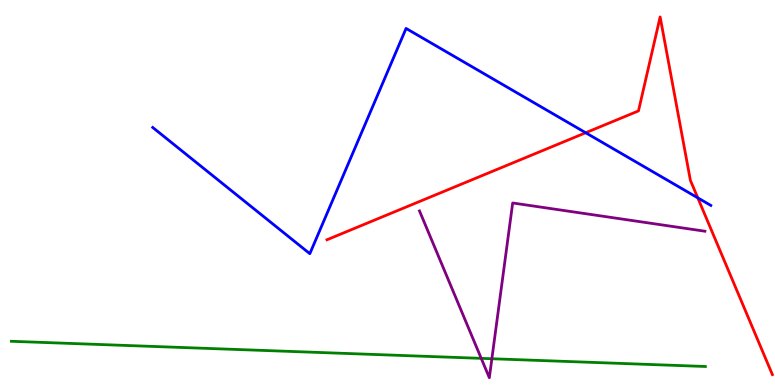[{'lines': ['blue', 'red'], 'intersections': [{'x': 7.56, 'y': 6.55}, {'x': 9.0, 'y': 4.86}]}, {'lines': ['green', 'red'], 'intersections': []}, {'lines': ['purple', 'red'], 'intersections': []}, {'lines': ['blue', 'green'], 'intersections': []}, {'lines': ['blue', 'purple'], 'intersections': []}, {'lines': ['green', 'purple'], 'intersections': [{'x': 6.21, 'y': 0.692}, {'x': 6.35, 'y': 0.682}]}]